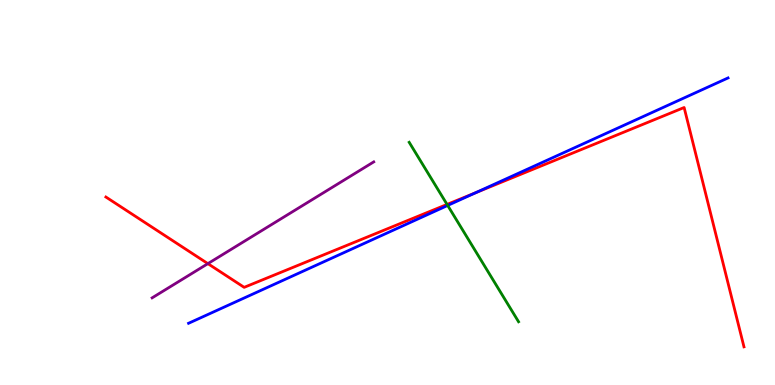[{'lines': ['blue', 'red'], 'intersections': [{'x': 6.14, 'y': 4.99}]}, {'lines': ['green', 'red'], 'intersections': [{'x': 5.77, 'y': 4.69}]}, {'lines': ['purple', 'red'], 'intersections': [{'x': 2.68, 'y': 3.15}]}, {'lines': ['blue', 'green'], 'intersections': [{'x': 5.78, 'y': 4.66}]}, {'lines': ['blue', 'purple'], 'intersections': []}, {'lines': ['green', 'purple'], 'intersections': []}]